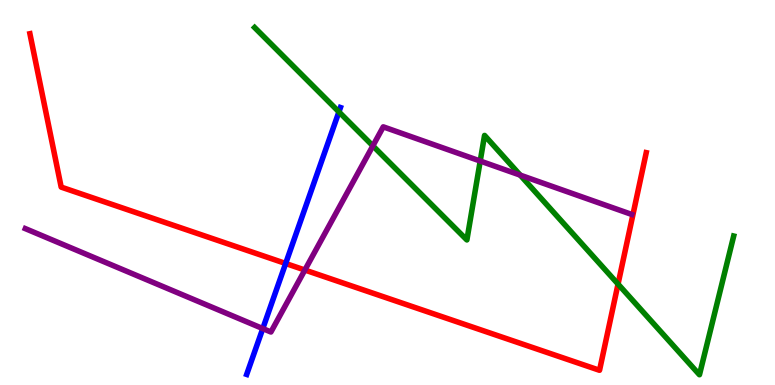[{'lines': ['blue', 'red'], 'intersections': [{'x': 3.69, 'y': 3.16}]}, {'lines': ['green', 'red'], 'intersections': [{'x': 7.97, 'y': 2.62}]}, {'lines': ['purple', 'red'], 'intersections': [{'x': 3.93, 'y': 2.99}]}, {'lines': ['blue', 'green'], 'intersections': [{'x': 4.37, 'y': 7.09}]}, {'lines': ['blue', 'purple'], 'intersections': [{'x': 3.39, 'y': 1.47}]}, {'lines': ['green', 'purple'], 'intersections': [{'x': 4.81, 'y': 6.21}, {'x': 6.2, 'y': 5.82}, {'x': 6.71, 'y': 5.45}]}]